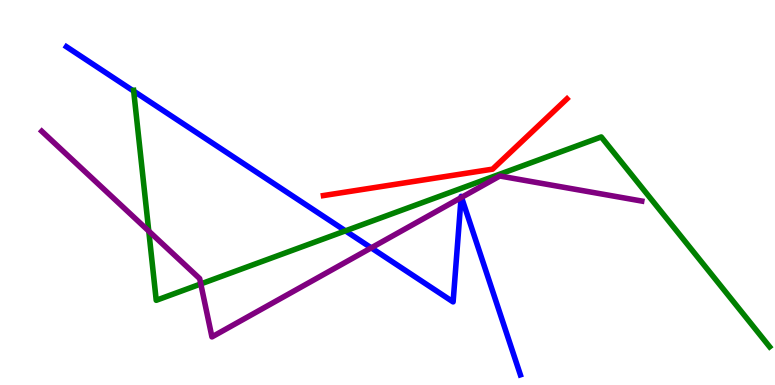[{'lines': ['blue', 'red'], 'intersections': []}, {'lines': ['green', 'red'], 'intersections': []}, {'lines': ['purple', 'red'], 'intersections': []}, {'lines': ['blue', 'green'], 'intersections': [{'x': 1.72, 'y': 7.63}, {'x': 4.46, 'y': 4.0}]}, {'lines': ['blue', 'purple'], 'intersections': [{'x': 4.79, 'y': 3.56}, {'x': 5.95, 'y': 4.87}, {'x': 5.96, 'y': 4.87}]}, {'lines': ['green', 'purple'], 'intersections': [{'x': 1.92, 'y': 4.0}, {'x': 2.59, 'y': 2.62}]}]